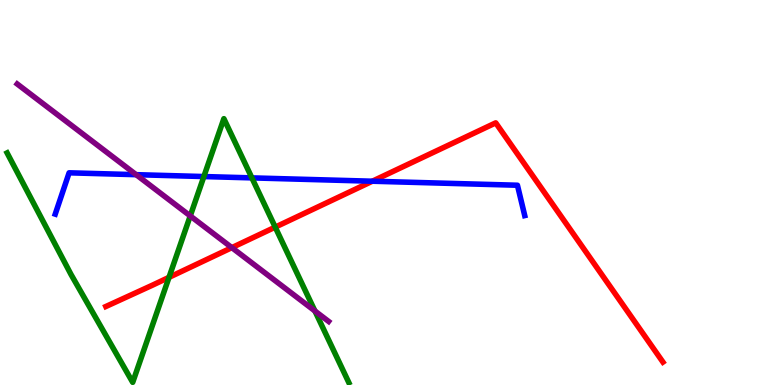[{'lines': ['blue', 'red'], 'intersections': [{'x': 4.8, 'y': 5.29}]}, {'lines': ['green', 'red'], 'intersections': [{'x': 2.18, 'y': 2.8}, {'x': 3.55, 'y': 4.1}]}, {'lines': ['purple', 'red'], 'intersections': [{'x': 2.99, 'y': 3.57}]}, {'lines': ['blue', 'green'], 'intersections': [{'x': 2.63, 'y': 5.41}, {'x': 3.25, 'y': 5.38}]}, {'lines': ['blue', 'purple'], 'intersections': [{'x': 1.76, 'y': 5.46}]}, {'lines': ['green', 'purple'], 'intersections': [{'x': 2.45, 'y': 4.39}, {'x': 4.06, 'y': 1.92}]}]